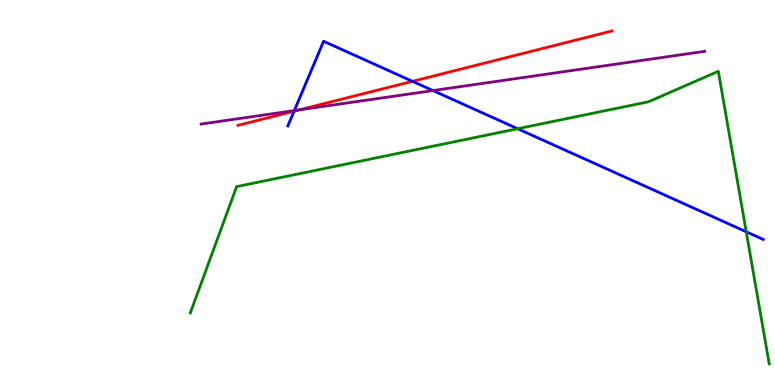[{'lines': ['blue', 'red'], 'intersections': [{'x': 3.79, 'y': 7.11}, {'x': 5.32, 'y': 7.89}]}, {'lines': ['green', 'red'], 'intersections': []}, {'lines': ['purple', 'red'], 'intersections': [{'x': 3.86, 'y': 7.15}]}, {'lines': ['blue', 'green'], 'intersections': [{'x': 6.68, 'y': 6.66}, {'x': 9.63, 'y': 3.98}]}, {'lines': ['blue', 'purple'], 'intersections': [{'x': 3.8, 'y': 7.13}, {'x': 5.59, 'y': 7.65}]}, {'lines': ['green', 'purple'], 'intersections': []}]